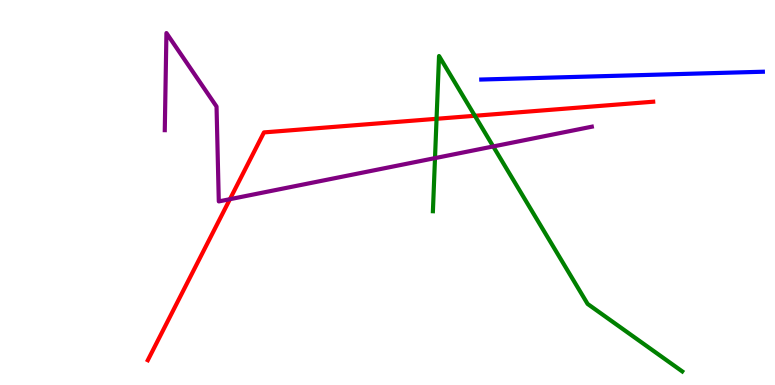[{'lines': ['blue', 'red'], 'intersections': []}, {'lines': ['green', 'red'], 'intersections': [{'x': 5.63, 'y': 6.91}, {'x': 6.13, 'y': 6.99}]}, {'lines': ['purple', 'red'], 'intersections': [{'x': 2.97, 'y': 4.83}]}, {'lines': ['blue', 'green'], 'intersections': []}, {'lines': ['blue', 'purple'], 'intersections': []}, {'lines': ['green', 'purple'], 'intersections': [{'x': 5.61, 'y': 5.89}, {'x': 6.36, 'y': 6.2}]}]